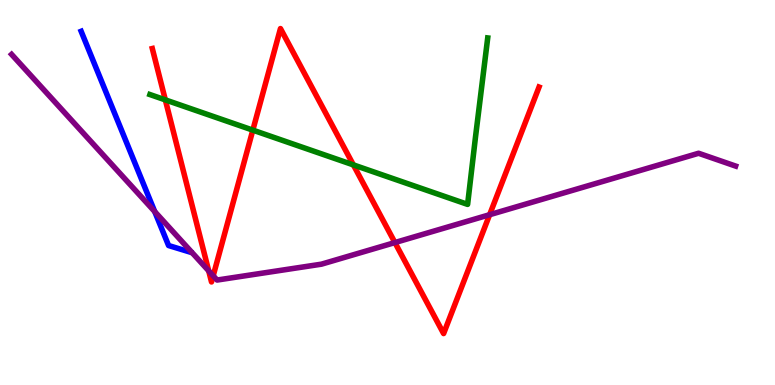[{'lines': ['blue', 'red'], 'intersections': []}, {'lines': ['green', 'red'], 'intersections': [{'x': 2.13, 'y': 7.41}, {'x': 3.26, 'y': 6.62}, {'x': 4.56, 'y': 5.72}]}, {'lines': ['purple', 'red'], 'intersections': [{'x': 2.69, 'y': 2.96}, {'x': 2.75, 'y': 2.84}, {'x': 5.1, 'y': 3.7}, {'x': 6.32, 'y': 4.42}]}, {'lines': ['blue', 'green'], 'intersections': []}, {'lines': ['blue', 'purple'], 'intersections': [{'x': 2.0, 'y': 4.5}]}, {'lines': ['green', 'purple'], 'intersections': []}]